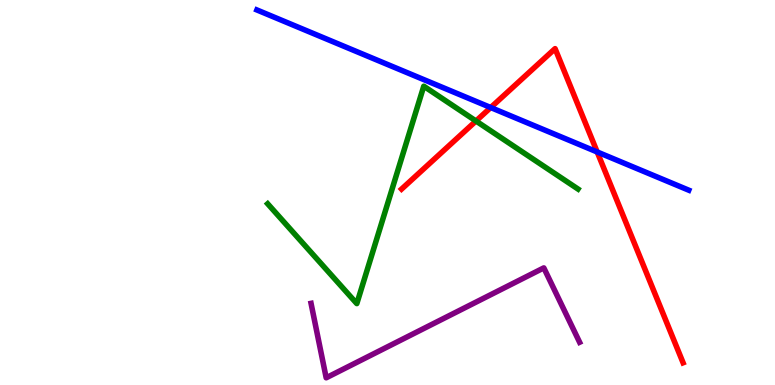[{'lines': ['blue', 'red'], 'intersections': [{'x': 6.33, 'y': 7.21}, {'x': 7.71, 'y': 6.05}]}, {'lines': ['green', 'red'], 'intersections': [{'x': 6.14, 'y': 6.86}]}, {'lines': ['purple', 'red'], 'intersections': []}, {'lines': ['blue', 'green'], 'intersections': []}, {'lines': ['blue', 'purple'], 'intersections': []}, {'lines': ['green', 'purple'], 'intersections': []}]